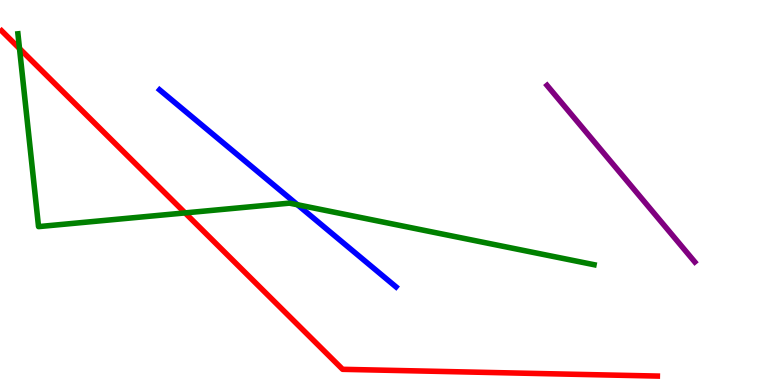[{'lines': ['blue', 'red'], 'intersections': []}, {'lines': ['green', 'red'], 'intersections': [{'x': 0.252, 'y': 8.74}, {'x': 2.39, 'y': 4.47}]}, {'lines': ['purple', 'red'], 'intersections': []}, {'lines': ['blue', 'green'], 'intersections': [{'x': 3.84, 'y': 4.68}]}, {'lines': ['blue', 'purple'], 'intersections': []}, {'lines': ['green', 'purple'], 'intersections': []}]